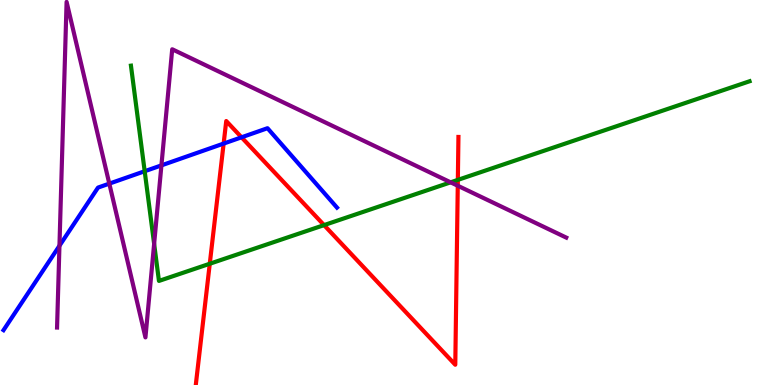[{'lines': ['blue', 'red'], 'intersections': [{'x': 2.89, 'y': 6.27}, {'x': 3.12, 'y': 6.43}]}, {'lines': ['green', 'red'], 'intersections': [{'x': 2.71, 'y': 3.15}, {'x': 4.18, 'y': 4.15}, {'x': 5.91, 'y': 5.33}]}, {'lines': ['purple', 'red'], 'intersections': [{'x': 5.91, 'y': 5.18}]}, {'lines': ['blue', 'green'], 'intersections': [{'x': 1.87, 'y': 5.55}]}, {'lines': ['blue', 'purple'], 'intersections': [{'x': 0.767, 'y': 3.62}, {'x': 1.41, 'y': 5.23}, {'x': 2.08, 'y': 5.7}]}, {'lines': ['green', 'purple'], 'intersections': [{'x': 1.99, 'y': 3.67}, {'x': 5.81, 'y': 5.26}]}]